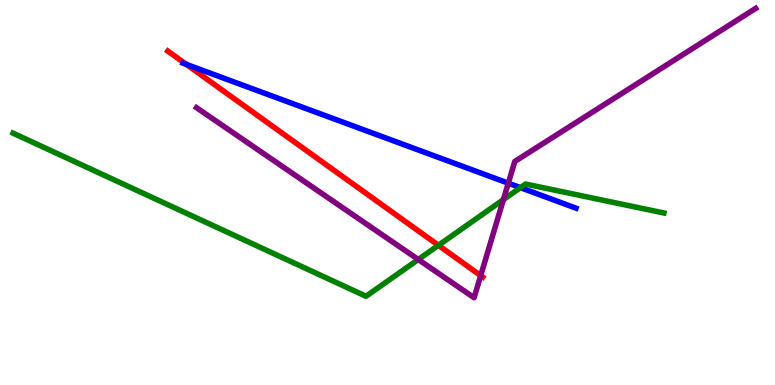[{'lines': ['blue', 'red'], 'intersections': [{'x': 2.4, 'y': 8.33}]}, {'lines': ['green', 'red'], 'intersections': [{'x': 5.66, 'y': 3.63}]}, {'lines': ['purple', 'red'], 'intersections': [{'x': 6.2, 'y': 2.84}]}, {'lines': ['blue', 'green'], 'intersections': [{'x': 6.72, 'y': 5.13}]}, {'lines': ['blue', 'purple'], 'intersections': [{'x': 6.56, 'y': 5.24}]}, {'lines': ['green', 'purple'], 'intersections': [{'x': 5.4, 'y': 3.26}, {'x': 6.5, 'y': 4.81}]}]